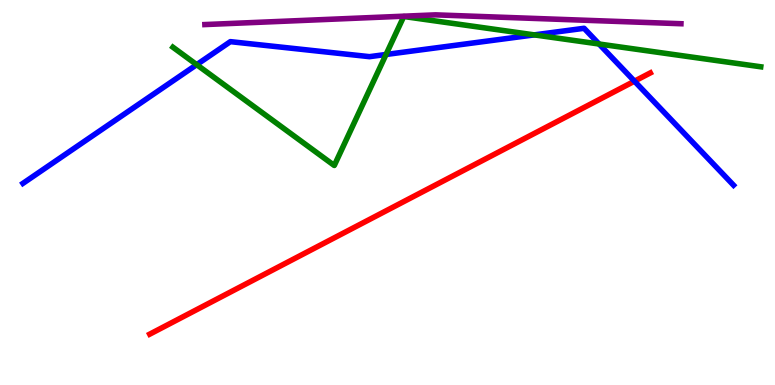[{'lines': ['blue', 'red'], 'intersections': [{'x': 8.19, 'y': 7.89}]}, {'lines': ['green', 'red'], 'intersections': []}, {'lines': ['purple', 'red'], 'intersections': []}, {'lines': ['blue', 'green'], 'intersections': [{'x': 2.54, 'y': 8.32}, {'x': 4.98, 'y': 8.59}, {'x': 6.89, 'y': 9.09}, {'x': 7.73, 'y': 8.86}]}, {'lines': ['blue', 'purple'], 'intersections': []}, {'lines': ['green', 'purple'], 'intersections': []}]